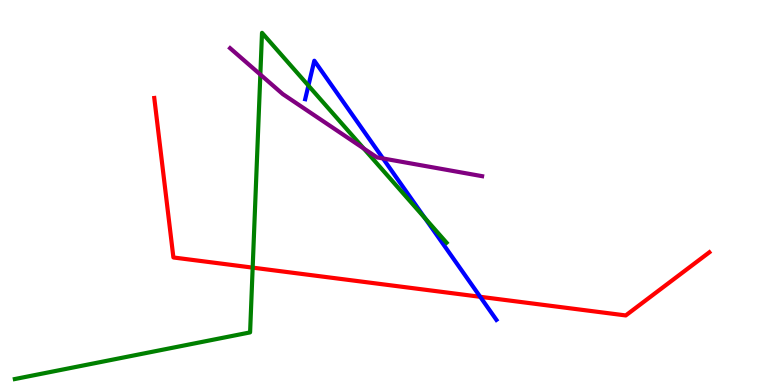[{'lines': ['blue', 'red'], 'intersections': [{'x': 6.2, 'y': 2.29}]}, {'lines': ['green', 'red'], 'intersections': [{'x': 3.26, 'y': 3.05}]}, {'lines': ['purple', 'red'], 'intersections': []}, {'lines': ['blue', 'green'], 'intersections': [{'x': 3.98, 'y': 7.78}, {'x': 5.48, 'y': 4.34}]}, {'lines': ['blue', 'purple'], 'intersections': [{'x': 4.94, 'y': 5.88}]}, {'lines': ['green', 'purple'], 'intersections': [{'x': 3.36, 'y': 8.06}, {'x': 4.69, 'y': 6.14}]}]